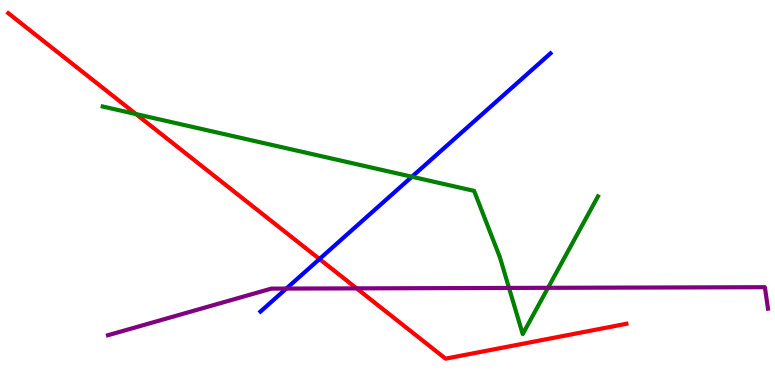[{'lines': ['blue', 'red'], 'intersections': [{'x': 4.12, 'y': 3.27}]}, {'lines': ['green', 'red'], 'intersections': [{'x': 1.75, 'y': 7.04}]}, {'lines': ['purple', 'red'], 'intersections': [{'x': 4.6, 'y': 2.51}]}, {'lines': ['blue', 'green'], 'intersections': [{'x': 5.32, 'y': 5.41}]}, {'lines': ['blue', 'purple'], 'intersections': [{'x': 3.69, 'y': 2.5}]}, {'lines': ['green', 'purple'], 'intersections': [{'x': 6.57, 'y': 2.52}, {'x': 7.07, 'y': 2.52}]}]